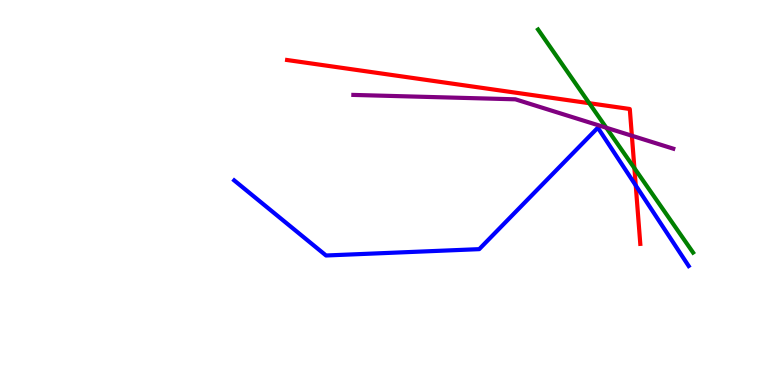[{'lines': ['blue', 'red'], 'intersections': [{'x': 8.2, 'y': 5.18}]}, {'lines': ['green', 'red'], 'intersections': [{'x': 7.6, 'y': 7.32}, {'x': 8.19, 'y': 5.63}]}, {'lines': ['purple', 'red'], 'intersections': [{'x': 8.15, 'y': 6.47}]}, {'lines': ['blue', 'green'], 'intersections': []}, {'lines': ['blue', 'purple'], 'intersections': []}, {'lines': ['green', 'purple'], 'intersections': [{'x': 7.82, 'y': 6.68}]}]